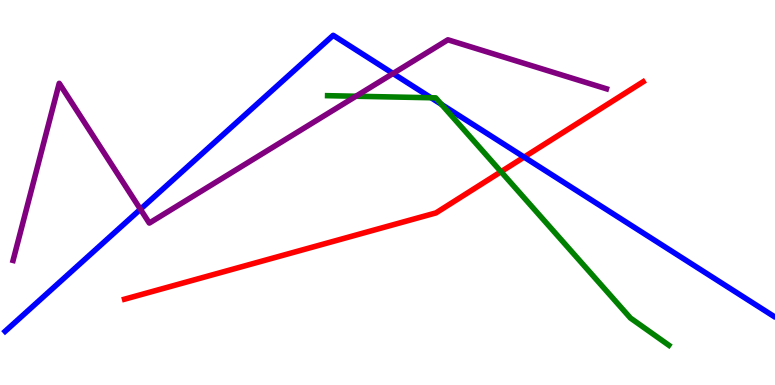[{'lines': ['blue', 'red'], 'intersections': [{'x': 6.76, 'y': 5.92}]}, {'lines': ['green', 'red'], 'intersections': [{'x': 6.46, 'y': 5.54}]}, {'lines': ['purple', 'red'], 'intersections': []}, {'lines': ['blue', 'green'], 'intersections': [{'x': 5.56, 'y': 7.46}, {'x': 5.7, 'y': 7.29}]}, {'lines': ['blue', 'purple'], 'intersections': [{'x': 1.81, 'y': 4.56}, {'x': 5.07, 'y': 8.09}]}, {'lines': ['green', 'purple'], 'intersections': [{'x': 4.59, 'y': 7.5}]}]